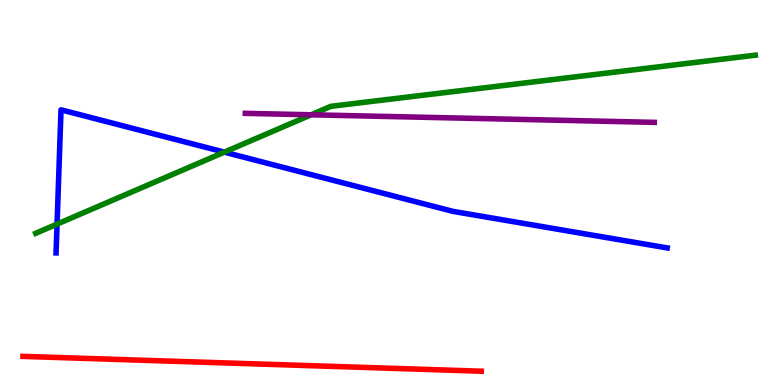[{'lines': ['blue', 'red'], 'intersections': []}, {'lines': ['green', 'red'], 'intersections': []}, {'lines': ['purple', 'red'], 'intersections': []}, {'lines': ['blue', 'green'], 'intersections': [{'x': 0.736, 'y': 4.18}, {'x': 2.89, 'y': 6.05}]}, {'lines': ['blue', 'purple'], 'intersections': []}, {'lines': ['green', 'purple'], 'intersections': [{'x': 4.01, 'y': 7.02}]}]